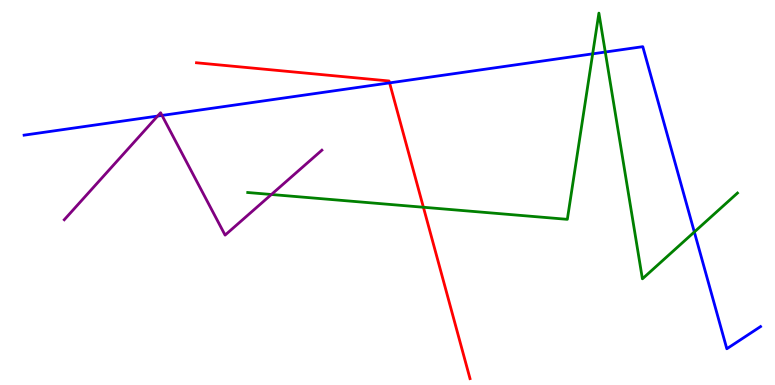[{'lines': ['blue', 'red'], 'intersections': [{'x': 5.03, 'y': 7.85}]}, {'lines': ['green', 'red'], 'intersections': [{'x': 5.46, 'y': 4.62}]}, {'lines': ['purple', 'red'], 'intersections': []}, {'lines': ['blue', 'green'], 'intersections': [{'x': 7.65, 'y': 8.6}, {'x': 7.81, 'y': 8.65}, {'x': 8.96, 'y': 3.97}]}, {'lines': ['blue', 'purple'], 'intersections': [{'x': 2.03, 'y': 6.99}, {'x': 2.09, 'y': 7.0}]}, {'lines': ['green', 'purple'], 'intersections': [{'x': 3.5, 'y': 4.95}]}]